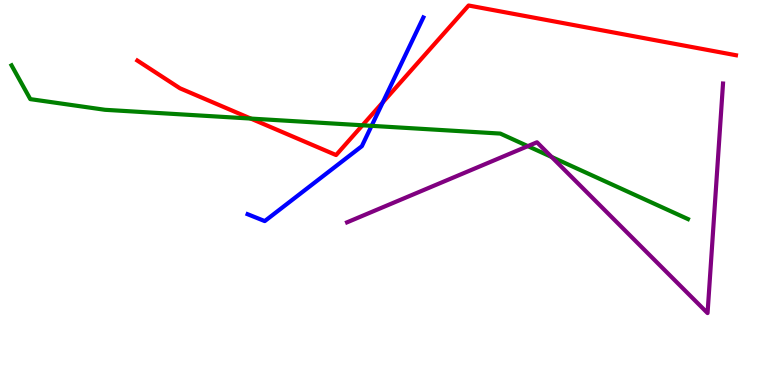[{'lines': ['blue', 'red'], 'intersections': [{'x': 4.94, 'y': 7.34}]}, {'lines': ['green', 'red'], 'intersections': [{'x': 3.24, 'y': 6.92}, {'x': 4.68, 'y': 6.75}]}, {'lines': ['purple', 'red'], 'intersections': []}, {'lines': ['blue', 'green'], 'intersections': [{'x': 4.79, 'y': 6.73}]}, {'lines': ['blue', 'purple'], 'intersections': []}, {'lines': ['green', 'purple'], 'intersections': [{'x': 6.81, 'y': 6.2}, {'x': 7.12, 'y': 5.92}]}]